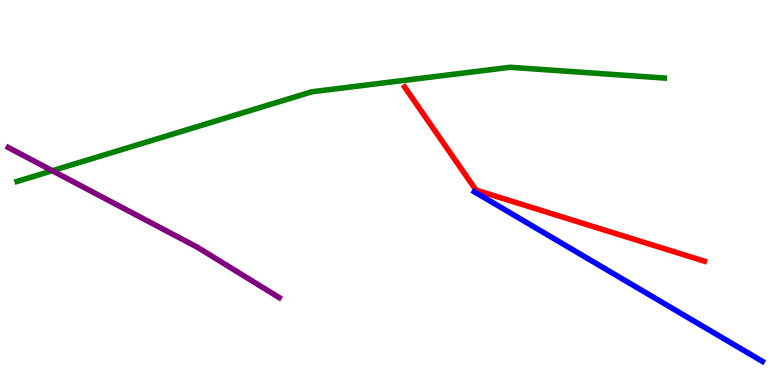[{'lines': ['blue', 'red'], 'intersections': []}, {'lines': ['green', 'red'], 'intersections': []}, {'lines': ['purple', 'red'], 'intersections': []}, {'lines': ['blue', 'green'], 'intersections': []}, {'lines': ['blue', 'purple'], 'intersections': []}, {'lines': ['green', 'purple'], 'intersections': [{'x': 0.675, 'y': 5.57}]}]